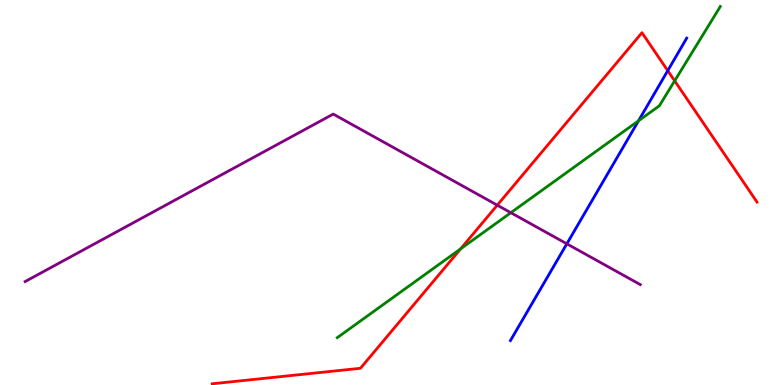[{'lines': ['blue', 'red'], 'intersections': [{'x': 8.62, 'y': 8.16}]}, {'lines': ['green', 'red'], 'intersections': [{'x': 5.94, 'y': 3.54}, {'x': 8.71, 'y': 7.9}]}, {'lines': ['purple', 'red'], 'intersections': [{'x': 6.42, 'y': 4.67}]}, {'lines': ['blue', 'green'], 'intersections': [{'x': 8.24, 'y': 6.86}]}, {'lines': ['blue', 'purple'], 'intersections': [{'x': 7.31, 'y': 3.67}]}, {'lines': ['green', 'purple'], 'intersections': [{'x': 6.59, 'y': 4.48}]}]